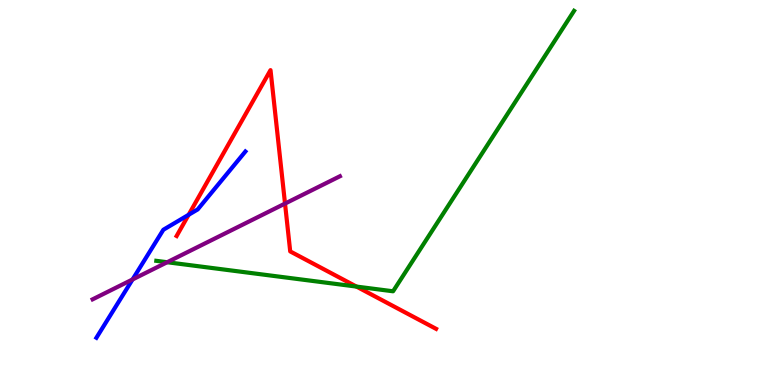[{'lines': ['blue', 'red'], 'intersections': [{'x': 2.43, 'y': 4.42}]}, {'lines': ['green', 'red'], 'intersections': [{'x': 4.6, 'y': 2.56}]}, {'lines': ['purple', 'red'], 'intersections': [{'x': 3.68, 'y': 4.71}]}, {'lines': ['blue', 'green'], 'intersections': []}, {'lines': ['blue', 'purple'], 'intersections': [{'x': 1.71, 'y': 2.74}]}, {'lines': ['green', 'purple'], 'intersections': [{'x': 2.16, 'y': 3.19}]}]